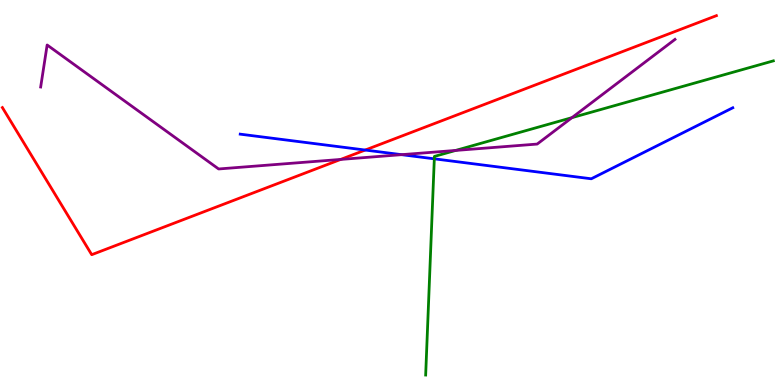[{'lines': ['blue', 'red'], 'intersections': [{'x': 4.71, 'y': 6.1}]}, {'lines': ['green', 'red'], 'intersections': []}, {'lines': ['purple', 'red'], 'intersections': [{'x': 4.4, 'y': 5.86}]}, {'lines': ['blue', 'green'], 'intersections': [{'x': 5.6, 'y': 5.87}]}, {'lines': ['blue', 'purple'], 'intersections': [{'x': 5.18, 'y': 5.98}]}, {'lines': ['green', 'purple'], 'intersections': [{'x': 5.88, 'y': 6.09}, {'x': 7.38, 'y': 6.94}]}]